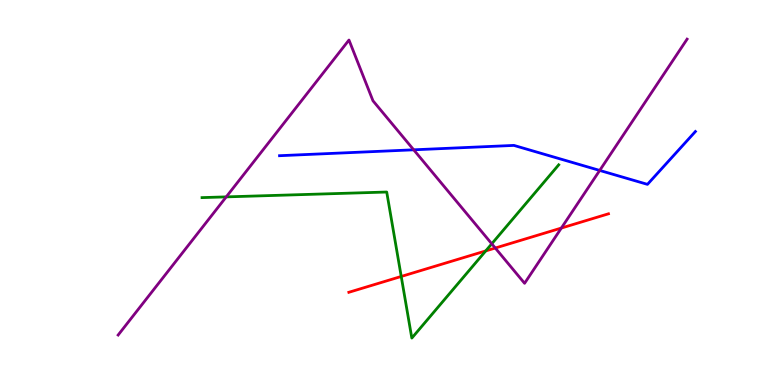[{'lines': ['blue', 'red'], 'intersections': []}, {'lines': ['green', 'red'], 'intersections': [{'x': 5.18, 'y': 2.82}, {'x': 6.27, 'y': 3.48}]}, {'lines': ['purple', 'red'], 'intersections': [{'x': 6.39, 'y': 3.56}, {'x': 7.24, 'y': 4.08}]}, {'lines': ['blue', 'green'], 'intersections': []}, {'lines': ['blue', 'purple'], 'intersections': [{'x': 5.34, 'y': 6.11}, {'x': 7.74, 'y': 5.57}]}, {'lines': ['green', 'purple'], 'intersections': [{'x': 2.92, 'y': 4.89}, {'x': 6.35, 'y': 3.67}]}]